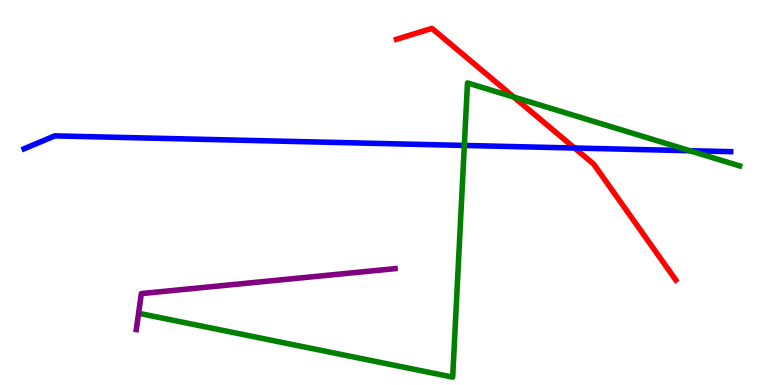[{'lines': ['blue', 'red'], 'intersections': [{'x': 7.41, 'y': 6.16}]}, {'lines': ['green', 'red'], 'intersections': [{'x': 6.63, 'y': 7.48}]}, {'lines': ['purple', 'red'], 'intersections': []}, {'lines': ['blue', 'green'], 'intersections': [{'x': 5.99, 'y': 6.22}, {'x': 8.9, 'y': 6.09}]}, {'lines': ['blue', 'purple'], 'intersections': []}, {'lines': ['green', 'purple'], 'intersections': []}]